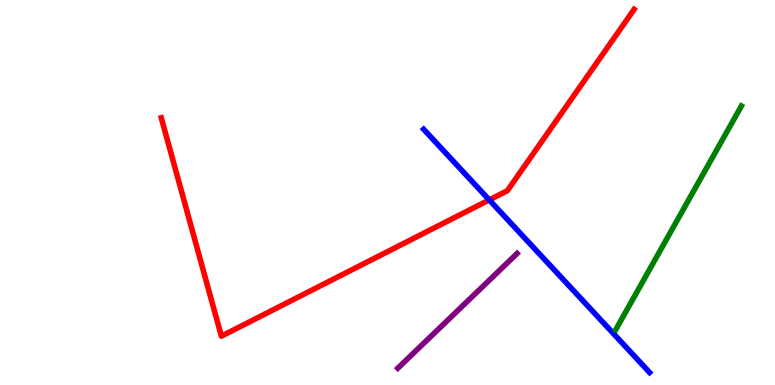[{'lines': ['blue', 'red'], 'intersections': [{'x': 6.31, 'y': 4.81}]}, {'lines': ['green', 'red'], 'intersections': []}, {'lines': ['purple', 'red'], 'intersections': []}, {'lines': ['blue', 'green'], 'intersections': []}, {'lines': ['blue', 'purple'], 'intersections': []}, {'lines': ['green', 'purple'], 'intersections': []}]